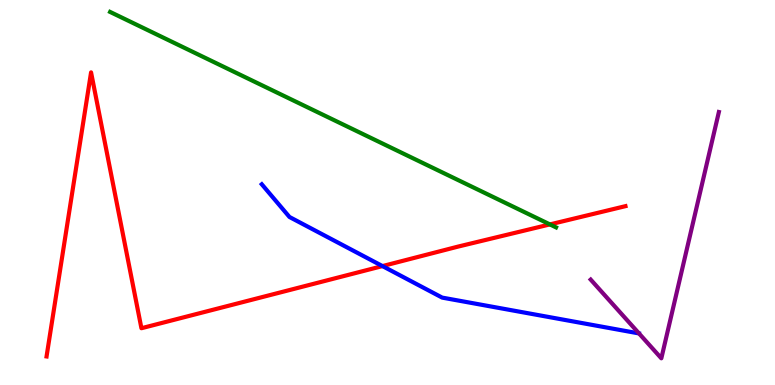[{'lines': ['blue', 'red'], 'intersections': [{'x': 4.94, 'y': 3.09}]}, {'lines': ['green', 'red'], 'intersections': [{'x': 7.1, 'y': 4.17}]}, {'lines': ['purple', 'red'], 'intersections': []}, {'lines': ['blue', 'green'], 'intersections': []}, {'lines': ['blue', 'purple'], 'intersections': []}, {'lines': ['green', 'purple'], 'intersections': []}]